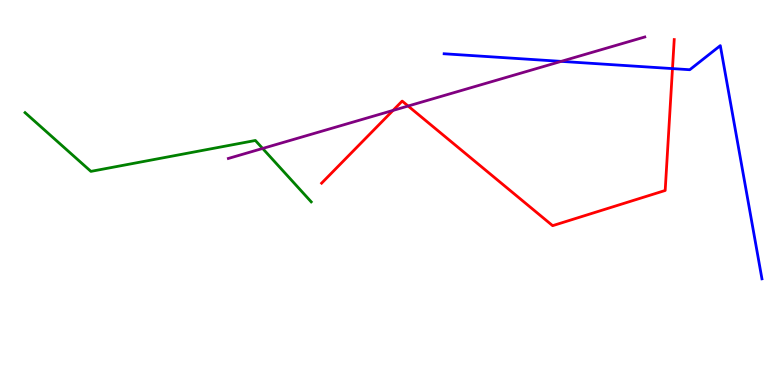[{'lines': ['blue', 'red'], 'intersections': [{'x': 8.68, 'y': 8.22}]}, {'lines': ['green', 'red'], 'intersections': []}, {'lines': ['purple', 'red'], 'intersections': [{'x': 5.07, 'y': 7.13}, {'x': 5.27, 'y': 7.25}]}, {'lines': ['blue', 'green'], 'intersections': []}, {'lines': ['blue', 'purple'], 'intersections': [{'x': 7.24, 'y': 8.41}]}, {'lines': ['green', 'purple'], 'intersections': [{'x': 3.39, 'y': 6.14}]}]